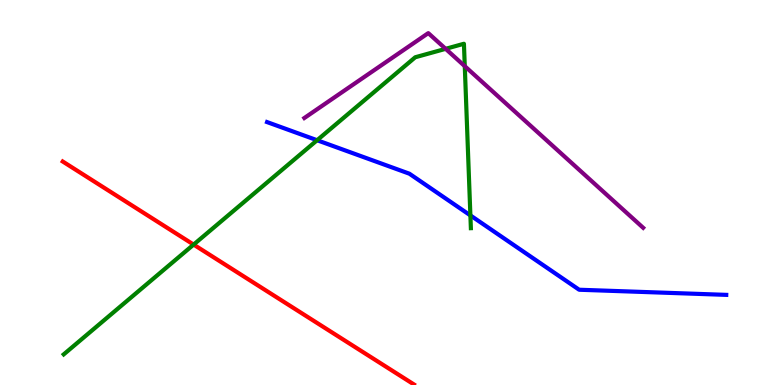[{'lines': ['blue', 'red'], 'intersections': []}, {'lines': ['green', 'red'], 'intersections': [{'x': 2.5, 'y': 3.65}]}, {'lines': ['purple', 'red'], 'intersections': []}, {'lines': ['blue', 'green'], 'intersections': [{'x': 4.09, 'y': 6.36}, {'x': 6.07, 'y': 4.41}]}, {'lines': ['blue', 'purple'], 'intersections': []}, {'lines': ['green', 'purple'], 'intersections': [{'x': 5.75, 'y': 8.73}, {'x': 6.0, 'y': 8.28}]}]